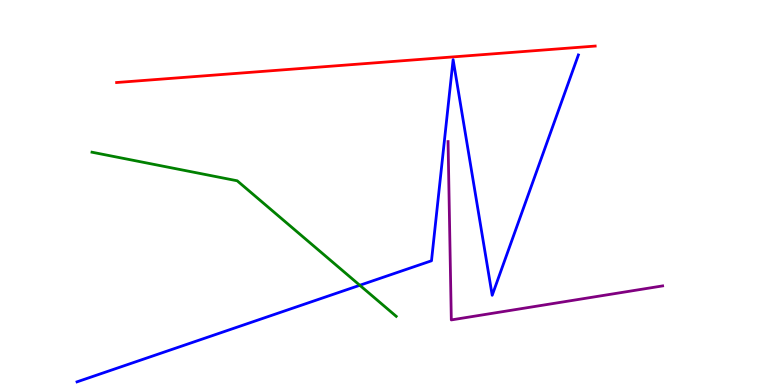[{'lines': ['blue', 'red'], 'intersections': []}, {'lines': ['green', 'red'], 'intersections': []}, {'lines': ['purple', 'red'], 'intersections': []}, {'lines': ['blue', 'green'], 'intersections': [{'x': 4.64, 'y': 2.59}]}, {'lines': ['blue', 'purple'], 'intersections': []}, {'lines': ['green', 'purple'], 'intersections': []}]